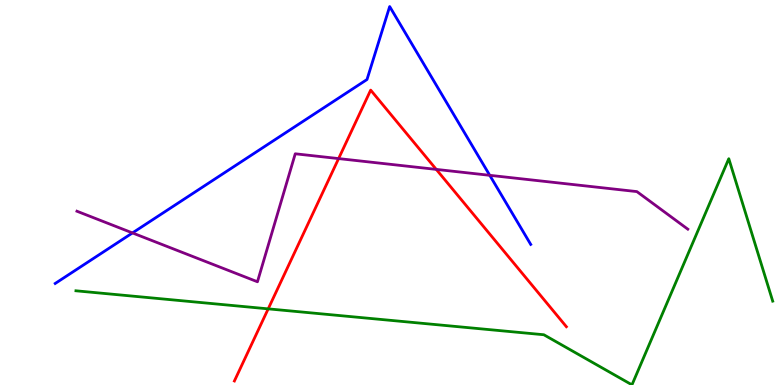[{'lines': ['blue', 'red'], 'intersections': []}, {'lines': ['green', 'red'], 'intersections': [{'x': 3.46, 'y': 1.98}]}, {'lines': ['purple', 'red'], 'intersections': [{'x': 4.37, 'y': 5.88}, {'x': 5.63, 'y': 5.6}]}, {'lines': ['blue', 'green'], 'intersections': []}, {'lines': ['blue', 'purple'], 'intersections': [{'x': 1.71, 'y': 3.95}, {'x': 6.32, 'y': 5.45}]}, {'lines': ['green', 'purple'], 'intersections': []}]